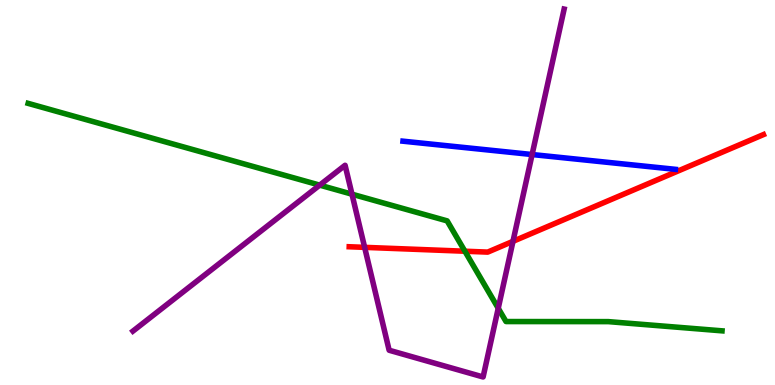[{'lines': ['blue', 'red'], 'intersections': []}, {'lines': ['green', 'red'], 'intersections': [{'x': 6.0, 'y': 3.47}]}, {'lines': ['purple', 'red'], 'intersections': [{'x': 4.71, 'y': 3.58}, {'x': 6.62, 'y': 3.73}]}, {'lines': ['blue', 'green'], 'intersections': []}, {'lines': ['blue', 'purple'], 'intersections': [{'x': 6.87, 'y': 5.99}]}, {'lines': ['green', 'purple'], 'intersections': [{'x': 4.13, 'y': 5.19}, {'x': 4.54, 'y': 4.96}, {'x': 6.43, 'y': 1.99}]}]